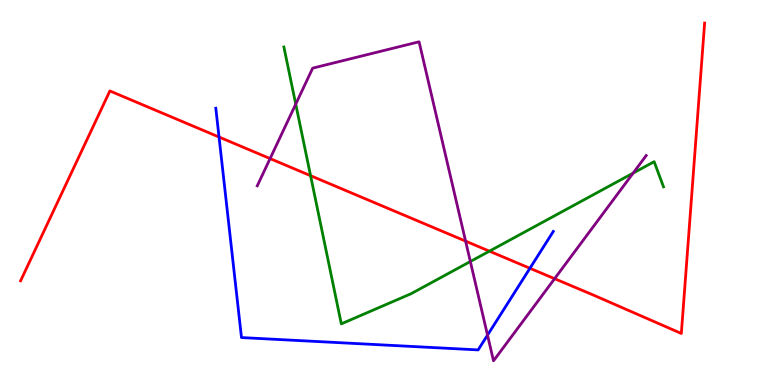[{'lines': ['blue', 'red'], 'intersections': [{'x': 2.83, 'y': 6.44}, {'x': 6.84, 'y': 3.03}]}, {'lines': ['green', 'red'], 'intersections': [{'x': 4.01, 'y': 5.44}, {'x': 6.31, 'y': 3.48}]}, {'lines': ['purple', 'red'], 'intersections': [{'x': 3.49, 'y': 5.88}, {'x': 6.01, 'y': 3.74}, {'x': 7.16, 'y': 2.76}]}, {'lines': ['blue', 'green'], 'intersections': []}, {'lines': ['blue', 'purple'], 'intersections': [{'x': 6.29, 'y': 1.3}]}, {'lines': ['green', 'purple'], 'intersections': [{'x': 3.82, 'y': 7.3}, {'x': 6.07, 'y': 3.21}, {'x': 8.17, 'y': 5.5}]}]